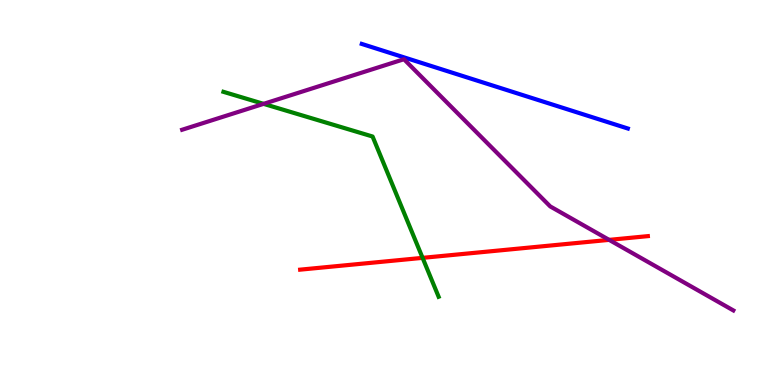[{'lines': ['blue', 'red'], 'intersections': []}, {'lines': ['green', 'red'], 'intersections': [{'x': 5.45, 'y': 3.3}]}, {'lines': ['purple', 'red'], 'intersections': [{'x': 7.86, 'y': 3.77}]}, {'lines': ['blue', 'green'], 'intersections': []}, {'lines': ['blue', 'purple'], 'intersections': []}, {'lines': ['green', 'purple'], 'intersections': [{'x': 3.4, 'y': 7.3}]}]